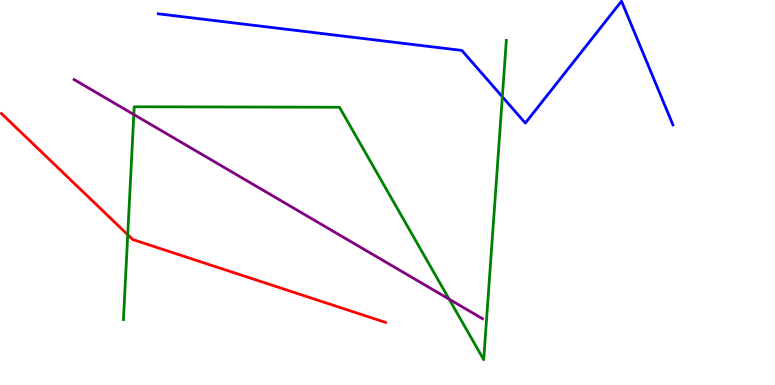[{'lines': ['blue', 'red'], 'intersections': []}, {'lines': ['green', 'red'], 'intersections': [{'x': 1.65, 'y': 3.9}]}, {'lines': ['purple', 'red'], 'intersections': []}, {'lines': ['blue', 'green'], 'intersections': [{'x': 6.48, 'y': 7.49}]}, {'lines': ['blue', 'purple'], 'intersections': []}, {'lines': ['green', 'purple'], 'intersections': [{'x': 1.73, 'y': 7.03}, {'x': 5.8, 'y': 2.23}]}]